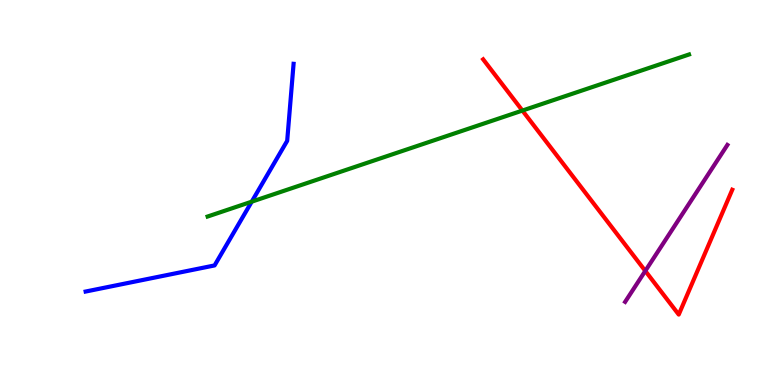[{'lines': ['blue', 'red'], 'intersections': []}, {'lines': ['green', 'red'], 'intersections': [{'x': 6.74, 'y': 7.13}]}, {'lines': ['purple', 'red'], 'intersections': [{'x': 8.33, 'y': 2.96}]}, {'lines': ['blue', 'green'], 'intersections': [{'x': 3.25, 'y': 4.76}]}, {'lines': ['blue', 'purple'], 'intersections': []}, {'lines': ['green', 'purple'], 'intersections': []}]